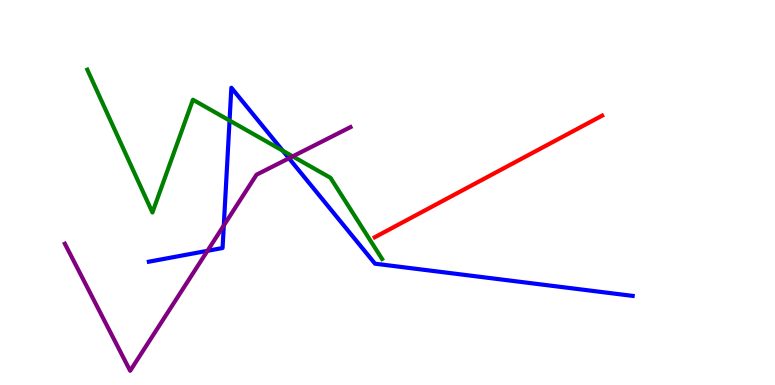[{'lines': ['blue', 'red'], 'intersections': []}, {'lines': ['green', 'red'], 'intersections': []}, {'lines': ['purple', 'red'], 'intersections': []}, {'lines': ['blue', 'green'], 'intersections': [{'x': 2.96, 'y': 6.87}, {'x': 3.65, 'y': 6.08}]}, {'lines': ['blue', 'purple'], 'intersections': [{'x': 2.68, 'y': 3.49}, {'x': 2.89, 'y': 4.14}, {'x': 3.73, 'y': 5.89}]}, {'lines': ['green', 'purple'], 'intersections': [{'x': 3.78, 'y': 5.94}]}]